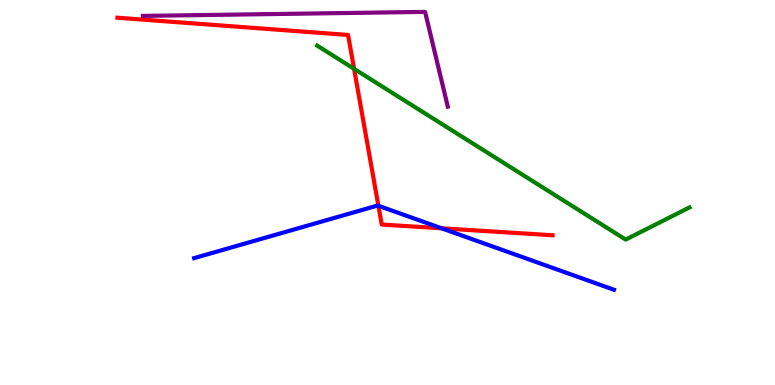[{'lines': ['blue', 'red'], 'intersections': [{'x': 4.88, 'y': 4.66}, {'x': 5.7, 'y': 4.07}]}, {'lines': ['green', 'red'], 'intersections': [{'x': 4.57, 'y': 8.21}]}, {'lines': ['purple', 'red'], 'intersections': []}, {'lines': ['blue', 'green'], 'intersections': []}, {'lines': ['blue', 'purple'], 'intersections': []}, {'lines': ['green', 'purple'], 'intersections': []}]